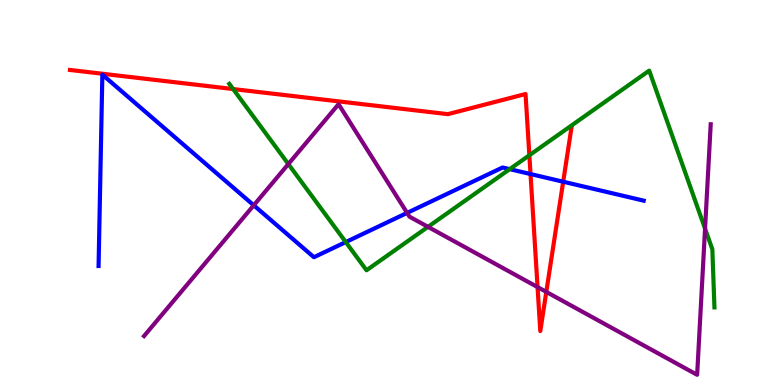[{'lines': ['blue', 'red'], 'intersections': [{'x': 6.85, 'y': 5.48}, {'x': 7.27, 'y': 5.28}]}, {'lines': ['green', 'red'], 'intersections': [{'x': 3.01, 'y': 7.69}, {'x': 6.83, 'y': 5.97}]}, {'lines': ['purple', 'red'], 'intersections': [{'x': 6.94, 'y': 2.54}, {'x': 7.05, 'y': 2.42}]}, {'lines': ['blue', 'green'], 'intersections': [{'x': 4.46, 'y': 3.71}, {'x': 6.58, 'y': 5.61}]}, {'lines': ['blue', 'purple'], 'intersections': [{'x': 3.27, 'y': 4.67}, {'x': 5.25, 'y': 4.47}]}, {'lines': ['green', 'purple'], 'intersections': [{'x': 3.72, 'y': 5.74}, {'x': 5.52, 'y': 4.11}, {'x': 9.1, 'y': 4.06}]}]